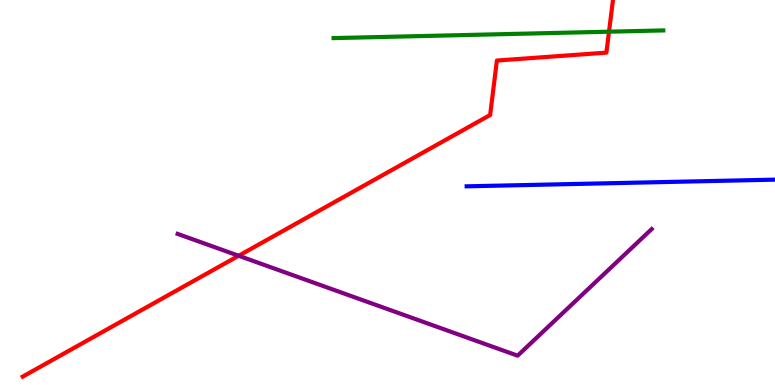[{'lines': ['blue', 'red'], 'intersections': []}, {'lines': ['green', 'red'], 'intersections': [{'x': 7.86, 'y': 9.18}]}, {'lines': ['purple', 'red'], 'intersections': [{'x': 3.08, 'y': 3.36}]}, {'lines': ['blue', 'green'], 'intersections': []}, {'lines': ['blue', 'purple'], 'intersections': []}, {'lines': ['green', 'purple'], 'intersections': []}]